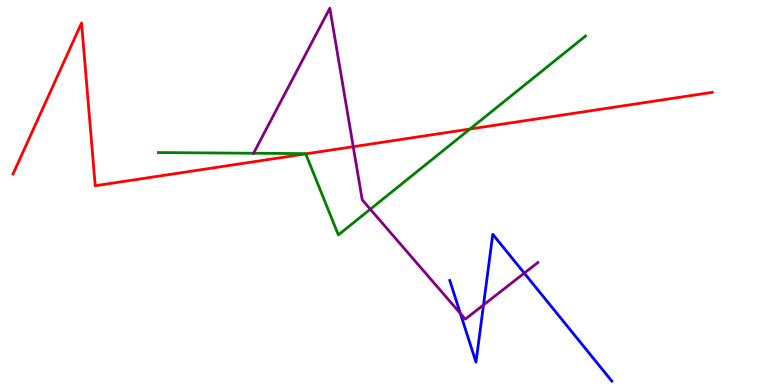[{'lines': ['blue', 'red'], 'intersections': []}, {'lines': ['green', 'red'], 'intersections': [{'x': 3.94, 'y': 6.0}, {'x': 6.06, 'y': 6.65}]}, {'lines': ['purple', 'red'], 'intersections': [{'x': 4.56, 'y': 6.19}]}, {'lines': ['blue', 'green'], 'intersections': []}, {'lines': ['blue', 'purple'], 'intersections': [{'x': 5.94, 'y': 1.86}, {'x': 6.24, 'y': 2.08}, {'x': 6.76, 'y': 2.91}]}, {'lines': ['green', 'purple'], 'intersections': [{'x': 3.27, 'y': 6.02}, {'x': 4.78, 'y': 4.57}]}]